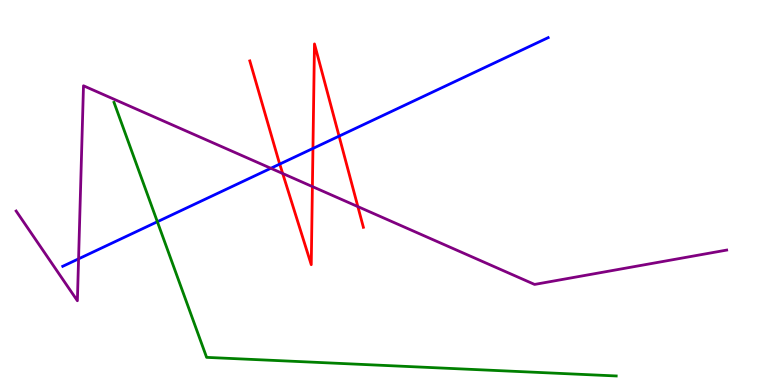[{'lines': ['blue', 'red'], 'intersections': [{'x': 3.61, 'y': 5.74}, {'x': 4.04, 'y': 6.14}, {'x': 4.38, 'y': 6.46}]}, {'lines': ['green', 'red'], 'intersections': []}, {'lines': ['purple', 'red'], 'intersections': [{'x': 3.65, 'y': 5.49}, {'x': 4.03, 'y': 5.15}, {'x': 4.62, 'y': 4.63}]}, {'lines': ['blue', 'green'], 'intersections': [{'x': 2.03, 'y': 4.24}]}, {'lines': ['blue', 'purple'], 'intersections': [{'x': 1.01, 'y': 3.28}, {'x': 3.49, 'y': 5.63}]}, {'lines': ['green', 'purple'], 'intersections': []}]